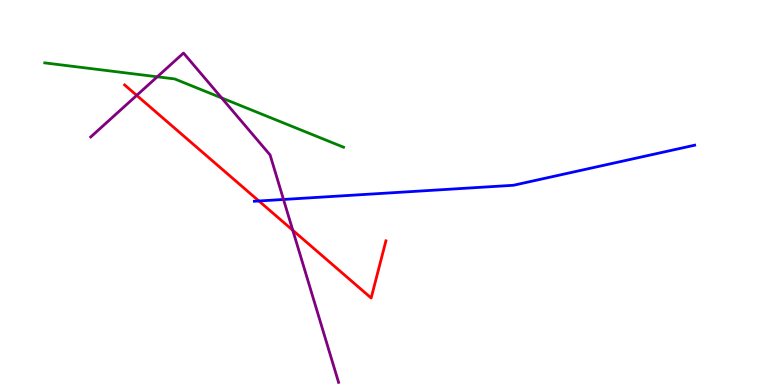[{'lines': ['blue', 'red'], 'intersections': [{'x': 3.34, 'y': 4.78}]}, {'lines': ['green', 'red'], 'intersections': []}, {'lines': ['purple', 'red'], 'intersections': [{'x': 1.76, 'y': 7.52}, {'x': 3.78, 'y': 4.02}]}, {'lines': ['blue', 'green'], 'intersections': []}, {'lines': ['blue', 'purple'], 'intersections': [{'x': 3.66, 'y': 4.82}]}, {'lines': ['green', 'purple'], 'intersections': [{'x': 2.03, 'y': 8.01}, {'x': 2.86, 'y': 7.46}]}]